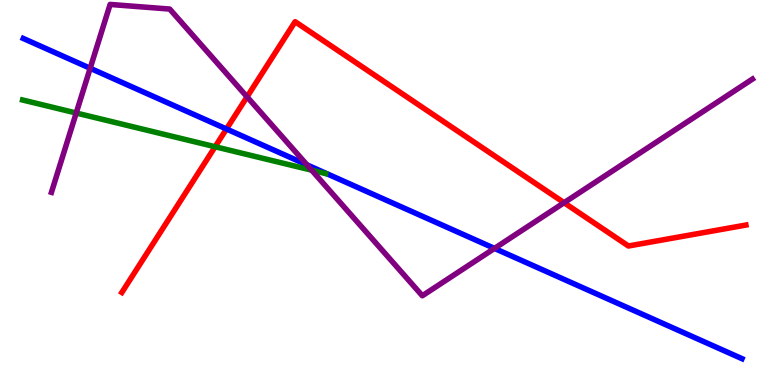[{'lines': ['blue', 'red'], 'intersections': [{'x': 2.92, 'y': 6.65}]}, {'lines': ['green', 'red'], 'intersections': [{'x': 2.78, 'y': 6.19}]}, {'lines': ['purple', 'red'], 'intersections': [{'x': 3.19, 'y': 7.48}, {'x': 7.28, 'y': 4.73}]}, {'lines': ['blue', 'green'], 'intersections': []}, {'lines': ['blue', 'purple'], 'intersections': [{'x': 1.16, 'y': 8.23}, {'x': 3.96, 'y': 5.72}, {'x': 6.38, 'y': 3.55}]}, {'lines': ['green', 'purple'], 'intersections': [{'x': 0.983, 'y': 7.06}, {'x': 4.02, 'y': 5.58}]}]